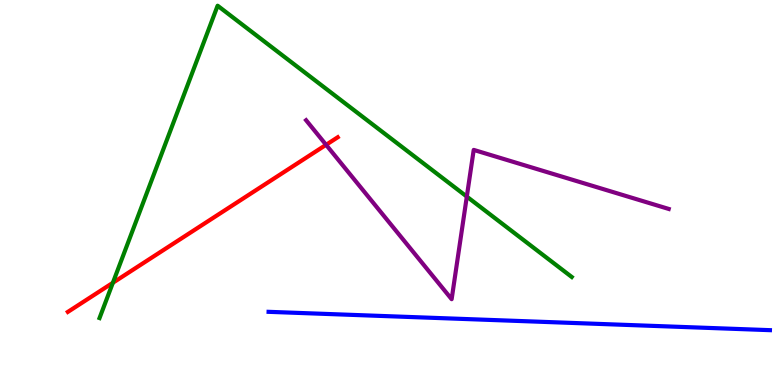[{'lines': ['blue', 'red'], 'intersections': []}, {'lines': ['green', 'red'], 'intersections': [{'x': 1.46, 'y': 2.66}]}, {'lines': ['purple', 'red'], 'intersections': [{'x': 4.21, 'y': 6.24}]}, {'lines': ['blue', 'green'], 'intersections': []}, {'lines': ['blue', 'purple'], 'intersections': []}, {'lines': ['green', 'purple'], 'intersections': [{'x': 6.02, 'y': 4.89}]}]